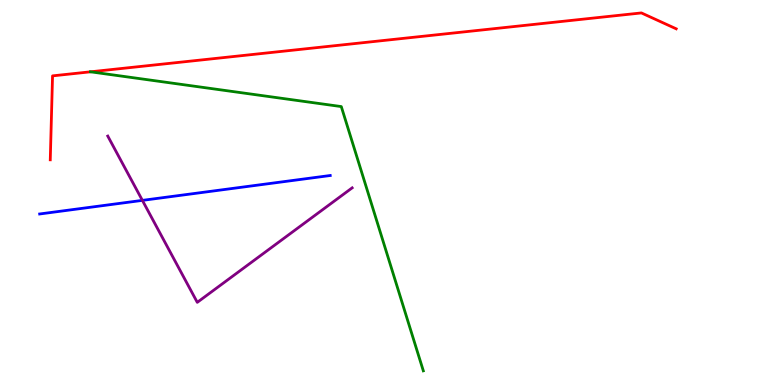[{'lines': ['blue', 'red'], 'intersections': []}, {'lines': ['green', 'red'], 'intersections': [{'x': 1.17, 'y': 8.13}]}, {'lines': ['purple', 'red'], 'intersections': []}, {'lines': ['blue', 'green'], 'intersections': []}, {'lines': ['blue', 'purple'], 'intersections': [{'x': 1.84, 'y': 4.8}]}, {'lines': ['green', 'purple'], 'intersections': []}]